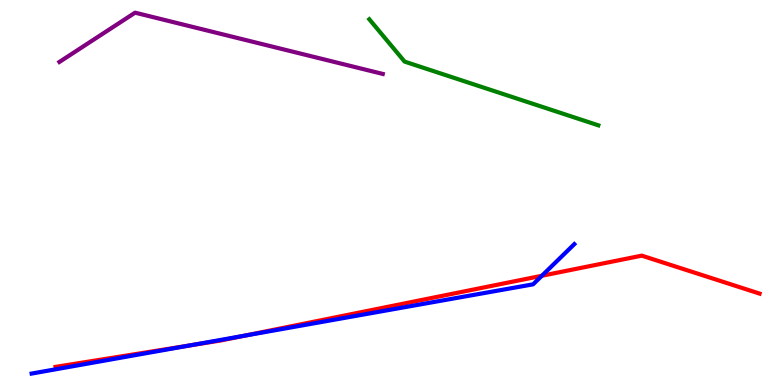[{'lines': ['blue', 'red'], 'intersections': [{'x': 2.45, 'y': 1.03}, {'x': 3.15, 'y': 1.28}, {'x': 6.99, 'y': 2.84}]}, {'lines': ['green', 'red'], 'intersections': []}, {'lines': ['purple', 'red'], 'intersections': []}, {'lines': ['blue', 'green'], 'intersections': []}, {'lines': ['blue', 'purple'], 'intersections': []}, {'lines': ['green', 'purple'], 'intersections': []}]